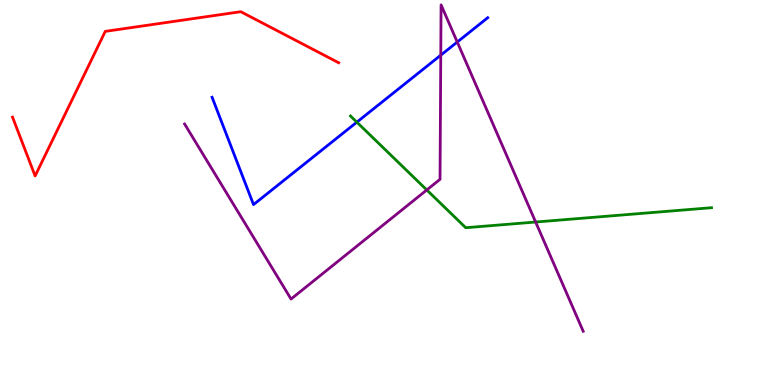[{'lines': ['blue', 'red'], 'intersections': []}, {'lines': ['green', 'red'], 'intersections': []}, {'lines': ['purple', 'red'], 'intersections': []}, {'lines': ['blue', 'green'], 'intersections': [{'x': 4.6, 'y': 6.83}]}, {'lines': ['blue', 'purple'], 'intersections': [{'x': 5.69, 'y': 8.57}, {'x': 5.9, 'y': 8.91}]}, {'lines': ['green', 'purple'], 'intersections': [{'x': 5.51, 'y': 5.07}, {'x': 6.91, 'y': 4.23}]}]